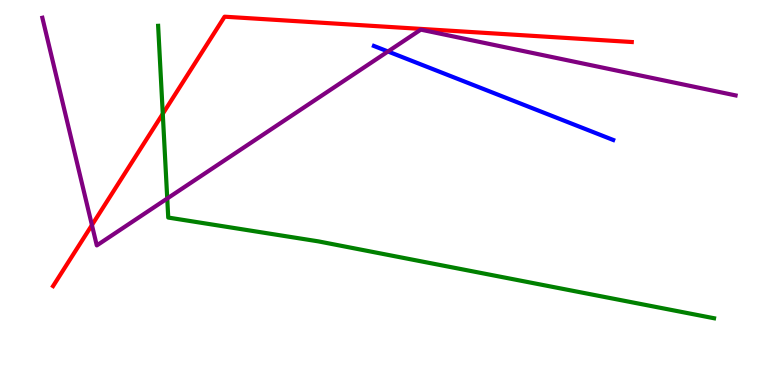[{'lines': ['blue', 'red'], 'intersections': []}, {'lines': ['green', 'red'], 'intersections': [{'x': 2.1, 'y': 7.04}]}, {'lines': ['purple', 'red'], 'intersections': [{'x': 1.19, 'y': 4.15}]}, {'lines': ['blue', 'green'], 'intersections': []}, {'lines': ['blue', 'purple'], 'intersections': [{'x': 5.01, 'y': 8.66}]}, {'lines': ['green', 'purple'], 'intersections': [{'x': 2.16, 'y': 4.84}]}]